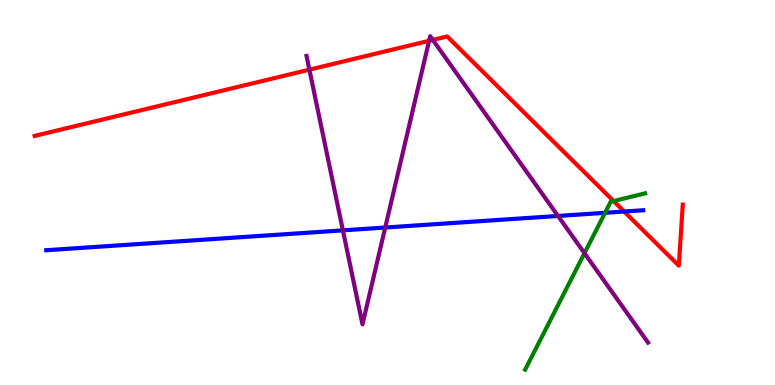[{'lines': ['blue', 'red'], 'intersections': [{'x': 8.05, 'y': 4.51}]}, {'lines': ['green', 'red'], 'intersections': [{'x': 7.92, 'y': 4.78}]}, {'lines': ['purple', 'red'], 'intersections': [{'x': 3.99, 'y': 8.19}, {'x': 5.54, 'y': 8.94}, {'x': 5.58, 'y': 8.96}]}, {'lines': ['blue', 'green'], 'intersections': [{'x': 7.81, 'y': 4.47}]}, {'lines': ['blue', 'purple'], 'intersections': [{'x': 4.42, 'y': 4.02}, {'x': 4.97, 'y': 4.09}, {'x': 7.2, 'y': 4.39}]}, {'lines': ['green', 'purple'], 'intersections': [{'x': 7.54, 'y': 3.42}]}]